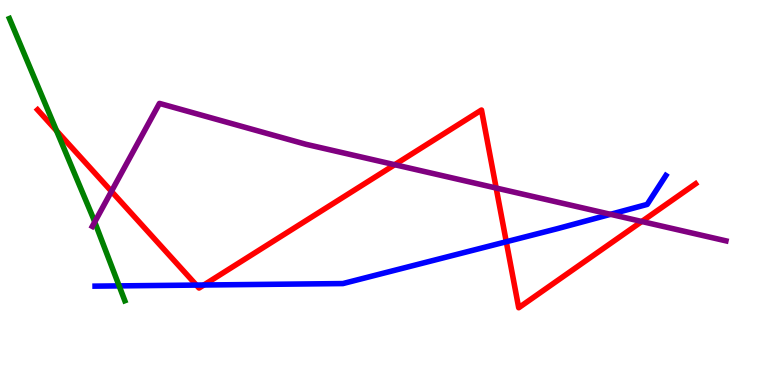[{'lines': ['blue', 'red'], 'intersections': [{'x': 2.53, 'y': 2.6}, {'x': 2.63, 'y': 2.6}, {'x': 6.53, 'y': 3.72}]}, {'lines': ['green', 'red'], 'intersections': [{'x': 0.73, 'y': 6.6}]}, {'lines': ['purple', 'red'], 'intersections': [{'x': 1.44, 'y': 5.03}, {'x': 5.09, 'y': 5.72}, {'x': 6.4, 'y': 5.12}, {'x': 8.28, 'y': 4.25}]}, {'lines': ['blue', 'green'], 'intersections': [{'x': 1.54, 'y': 2.57}]}, {'lines': ['blue', 'purple'], 'intersections': [{'x': 7.88, 'y': 4.43}]}, {'lines': ['green', 'purple'], 'intersections': [{'x': 1.22, 'y': 4.23}]}]